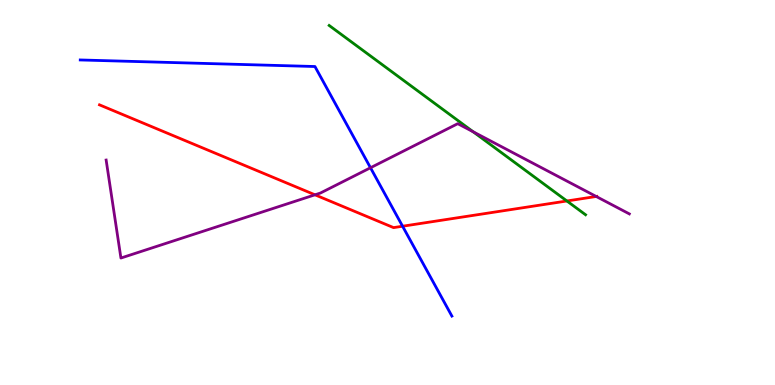[{'lines': ['blue', 'red'], 'intersections': [{'x': 5.19, 'y': 4.12}]}, {'lines': ['green', 'red'], 'intersections': [{'x': 7.31, 'y': 4.78}]}, {'lines': ['purple', 'red'], 'intersections': [{'x': 4.06, 'y': 4.94}, {'x': 7.69, 'y': 4.9}]}, {'lines': ['blue', 'green'], 'intersections': []}, {'lines': ['blue', 'purple'], 'intersections': [{'x': 4.78, 'y': 5.64}]}, {'lines': ['green', 'purple'], 'intersections': [{'x': 6.11, 'y': 6.58}]}]